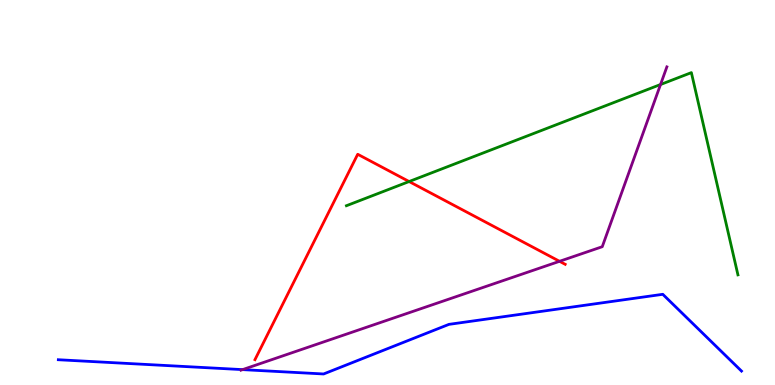[{'lines': ['blue', 'red'], 'intersections': []}, {'lines': ['green', 'red'], 'intersections': [{'x': 5.28, 'y': 5.28}]}, {'lines': ['purple', 'red'], 'intersections': [{'x': 7.22, 'y': 3.21}]}, {'lines': ['blue', 'green'], 'intersections': []}, {'lines': ['blue', 'purple'], 'intersections': [{'x': 3.13, 'y': 0.399}]}, {'lines': ['green', 'purple'], 'intersections': [{'x': 8.52, 'y': 7.8}]}]